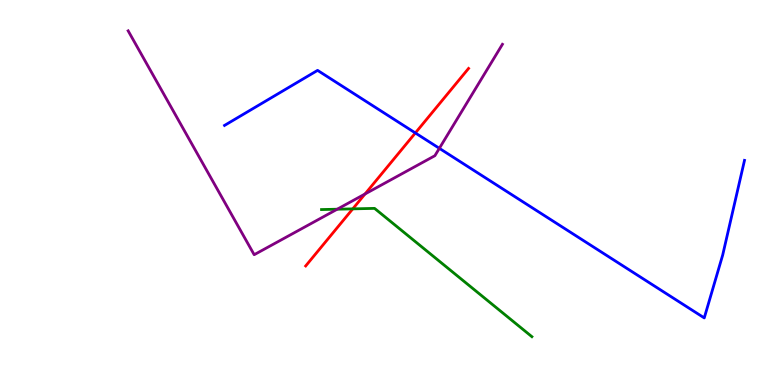[{'lines': ['blue', 'red'], 'intersections': [{'x': 5.36, 'y': 6.55}]}, {'lines': ['green', 'red'], 'intersections': [{'x': 4.55, 'y': 4.57}]}, {'lines': ['purple', 'red'], 'intersections': [{'x': 4.71, 'y': 4.96}]}, {'lines': ['blue', 'green'], 'intersections': []}, {'lines': ['blue', 'purple'], 'intersections': [{'x': 5.67, 'y': 6.15}]}, {'lines': ['green', 'purple'], 'intersections': [{'x': 4.35, 'y': 4.57}]}]